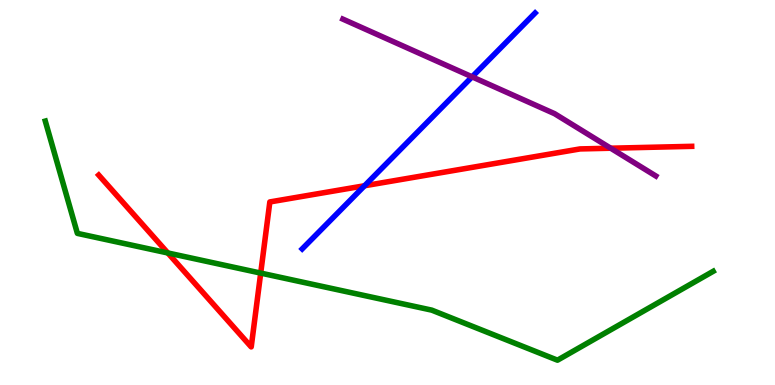[{'lines': ['blue', 'red'], 'intersections': [{'x': 4.7, 'y': 5.18}]}, {'lines': ['green', 'red'], 'intersections': [{'x': 2.17, 'y': 3.43}, {'x': 3.36, 'y': 2.91}]}, {'lines': ['purple', 'red'], 'intersections': [{'x': 7.88, 'y': 6.15}]}, {'lines': ['blue', 'green'], 'intersections': []}, {'lines': ['blue', 'purple'], 'intersections': [{'x': 6.09, 'y': 8.0}]}, {'lines': ['green', 'purple'], 'intersections': []}]